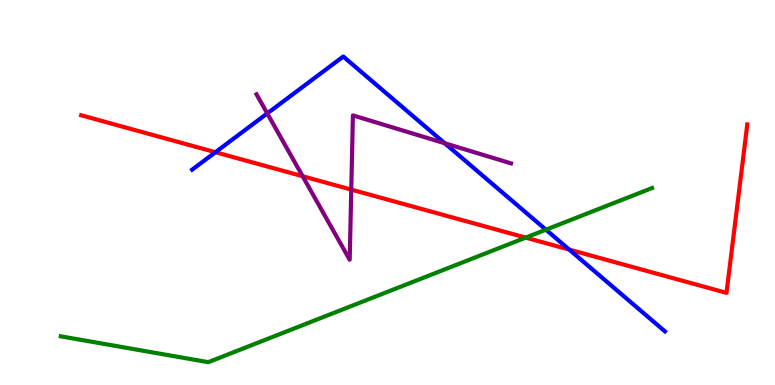[{'lines': ['blue', 'red'], 'intersections': [{'x': 2.78, 'y': 6.05}, {'x': 7.34, 'y': 3.52}]}, {'lines': ['green', 'red'], 'intersections': [{'x': 6.78, 'y': 3.83}]}, {'lines': ['purple', 'red'], 'intersections': [{'x': 3.91, 'y': 5.42}, {'x': 4.53, 'y': 5.08}]}, {'lines': ['blue', 'green'], 'intersections': [{'x': 7.04, 'y': 4.03}]}, {'lines': ['blue', 'purple'], 'intersections': [{'x': 3.45, 'y': 7.05}, {'x': 5.74, 'y': 6.28}]}, {'lines': ['green', 'purple'], 'intersections': []}]